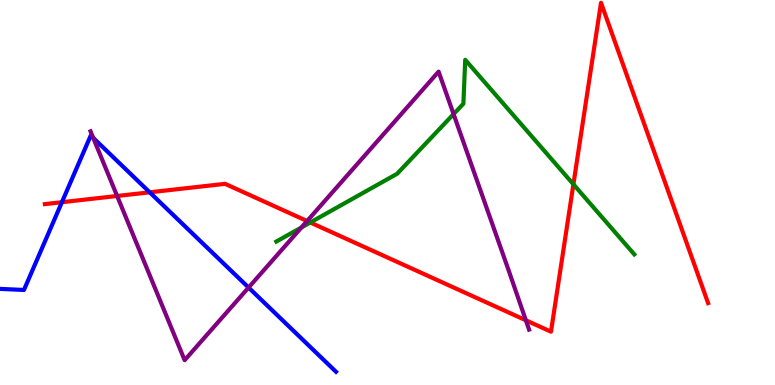[{'lines': ['blue', 'red'], 'intersections': [{'x': 0.799, 'y': 4.75}, {'x': 1.93, 'y': 5.0}]}, {'lines': ['green', 'red'], 'intersections': [{'x': 4.0, 'y': 4.22}, {'x': 7.4, 'y': 5.21}]}, {'lines': ['purple', 'red'], 'intersections': [{'x': 1.51, 'y': 4.91}, {'x': 3.96, 'y': 4.26}, {'x': 6.79, 'y': 1.68}]}, {'lines': ['blue', 'green'], 'intersections': []}, {'lines': ['blue', 'purple'], 'intersections': [{'x': 1.2, 'y': 6.42}, {'x': 3.21, 'y': 2.53}]}, {'lines': ['green', 'purple'], 'intersections': [{'x': 3.89, 'y': 4.09}, {'x': 5.85, 'y': 7.04}]}]